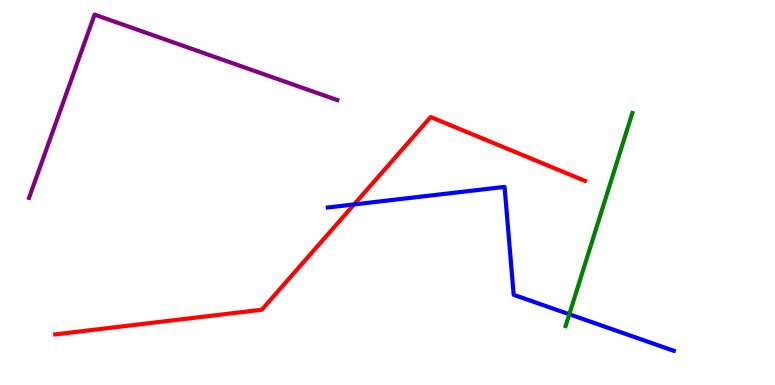[{'lines': ['blue', 'red'], 'intersections': [{'x': 4.57, 'y': 4.69}]}, {'lines': ['green', 'red'], 'intersections': []}, {'lines': ['purple', 'red'], 'intersections': []}, {'lines': ['blue', 'green'], 'intersections': [{'x': 7.35, 'y': 1.84}]}, {'lines': ['blue', 'purple'], 'intersections': []}, {'lines': ['green', 'purple'], 'intersections': []}]